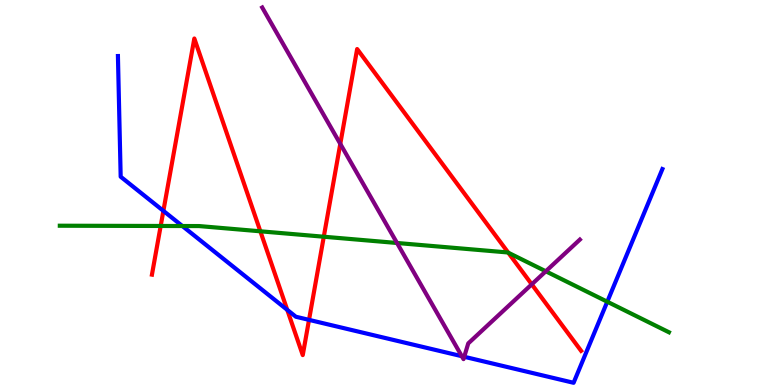[{'lines': ['blue', 'red'], 'intersections': [{'x': 2.11, 'y': 4.52}, {'x': 3.71, 'y': 1.95}, {'x': 3.99, 'y': 1.69}]}, {'lines': ['green', 'red'], 'intersections': [{'x': 2.07, 'y': 4.13}, {'x': 3.36, 'y': 3.99}, {'x': 4.18, 'y': 3.85}, {'x': 6.56, 'y': 3.44}]}, {'lines': ['purple', 'red'], 'intersections': [{'x': 4.39, 'y': 6.26}, {'x': 6.86, 'y': 2.61}]}, {'lines': ['blue', 'green'], 'intersections': [{'x': 2.35, 'y': 4.13}, {'x': 7.84, 'y': 2.16}]}, {'lines': ['blue', 'purple'], 'intersections': [{'x': 5.96, 'y': 0.748}, {'x': 5.99, 'y': 0.733}]}, {'lines': ['green', 'purple'], 'intersections': [{'x': 5.12, 'y': 3.69}, {'x': 7.04, 'y': 2.95}]}]